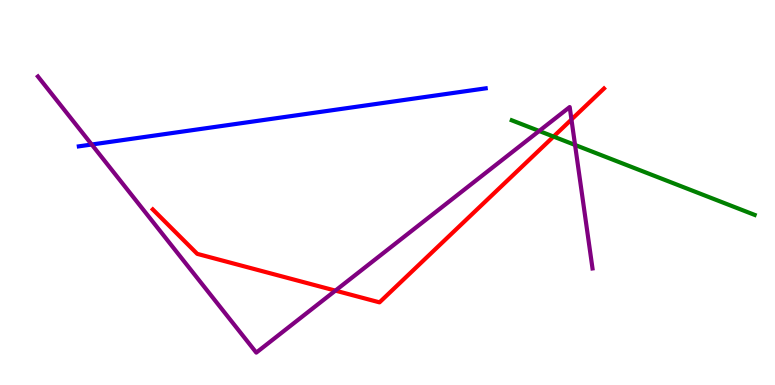[{'lines': ['blue', 'red'], 'intersections': []}, {'lines': ['green', 'red'], 'intersections': [{'x': 7.14, 'y': 6.45}]}, {'lines': ['purple', 'red'], 'intersections': [{'x': 4.33, 'y': 2.45}, {'x': 7.37, 'y': 6.9}]}, {'lines': ['blue', 'green'], 'intersections': []}, {'lines': ['blue', 'purple'], 'intersections': [{'x': 1.18, 'y': 6.25}]}, {'lines': ['green', 'purple'], 'intersections': [{'x': 6.96, 'y': 6.6}, {'x': 7.42, 'y': 6.24}]}]